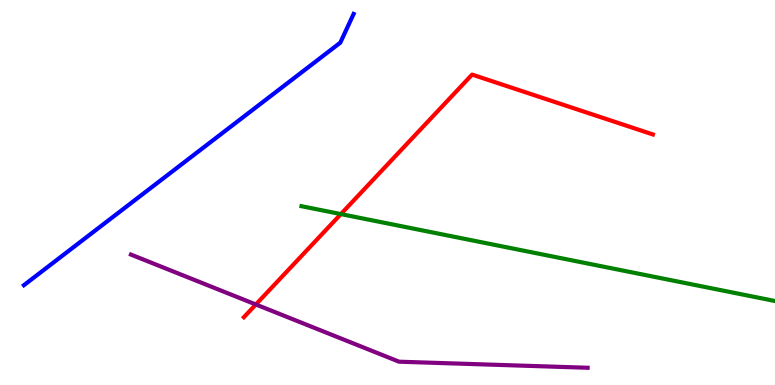[{'lines': ['blue', 'red'], 'intersections': []}, {'lines': ['green', 'red'], 'intersections': [{'x': 4.4, 'y': 4.44}]}, {'lines': ['purple', 'red'], 'intersections': [{'x': 3.3, 'y': 2.09}]}, {'lines': ['blue', 'green'], 'intersections': []}, {'lines': ['blue', 'purple'], 'intersections': []}, {'lines': ['green', 'purple'], 'intersections': []}]